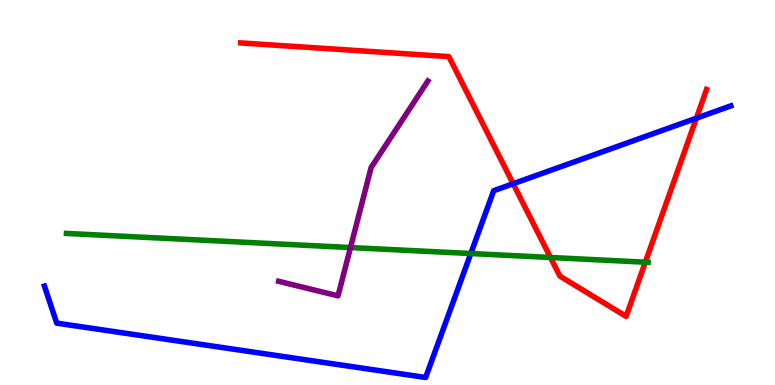[{'lines': ['blue', 'red'], 'intersections': [{'x': 6.62, 'y': 5.23}, {'x': 8.99, 'y': 6.93}]}, {'lines': ['green', 'red'], 'intersections': [{'x': 7.1, 'y': 3.31}, {'x': 8.33, 'y': 3.19}]}, {'lines': ['purple', 'red'], 'intersections': []}, {'lines': ['blue', 'green'], 'intersections': [{'x': 6.08, 'y': 3.41}]}, {'lines': ['blue', 'purple'], 'intersections': []}, {'lines': ['green', 'purple'], 'intersections': [{'x': 4.52, 'y': 3.57}]}]